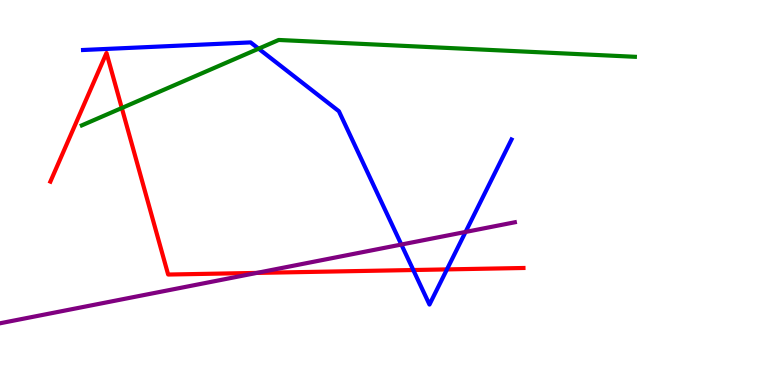[{'lines': ['blue', 'red'], 'intersections': [{'x': 5.33, 'y': 2.99}, {'x': 5.77, 'y': 3.0}]}, {'lines': ['green', 'red'], 'intersections': [{'x': 1.57, 'y': 7.19}]}, {'lines': ['purple', 'red'], 'intersections': [{'x': 3.31, 'y': 2.91}]}, {'lines': ['blue', 'green'], 'intersections': [{'x': 3.34, 'y': 8.74}]}, {'lines': ['blue', 'purple'], 'intersections': [{'x': 5.18, 'y': 3.65}, {'x': 6.01, 'y': 3.98}]}, {'lines': ['green', 'purple'], 'intersections': []}]